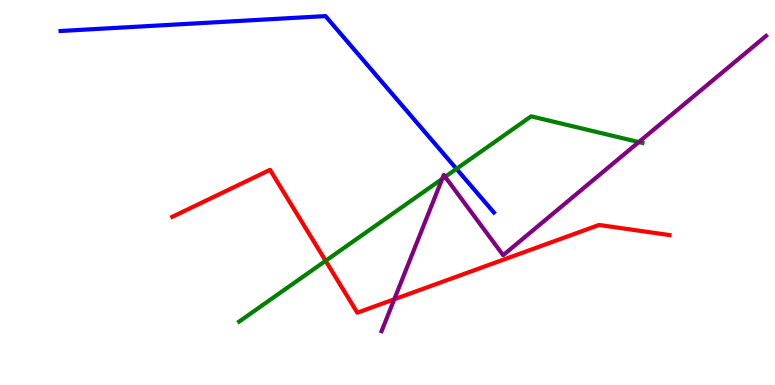[{'lines': ['blue', 'red'], 'intersections': []}, {'lines': ['green', 'red'], 'intersections': [{'x': 4.2, 'y': 3.23}]}, {'lines': ['purple', 'red'], 'intersections': [{'x': 5.09, 'y': 2.23}]}, {'lines': ['blue', 'green'], 'intersections': [{'x': 5.89, 'y': 5.61}]}, {'lines': ['blue', 'purple'], 'intersections': []}, {'lines': ['green', 'purple'], 'intersections': [{'x': 5.71, 'y': 5.35}, {'x': 5.74, 'y': 5.41}, {'x': 8.24, 'y': 6.31}]}]